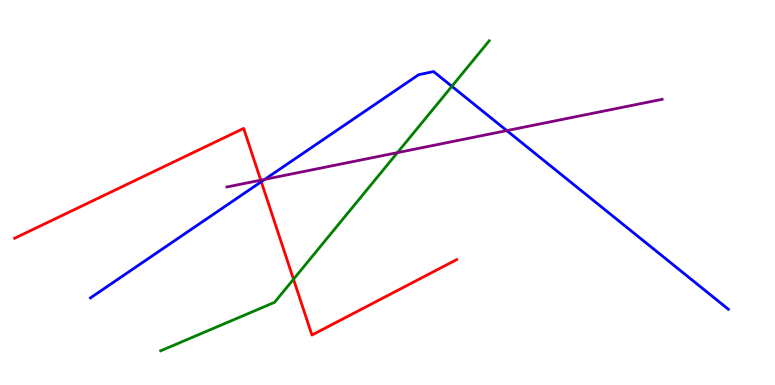[{'lines': ['blue', 'red'], 'intersections': [{'x': 3.37, 'y': 5.28}]}, {'lines': ['green', 'red'], 'intersections': [{'x': 3.79, 'y': 2.75}]}, {'lines': ['purple', 'red'], 'intersections': [{'x': 3.36, 'y': 5.32}]}, {'lines': ['blue', 'green'], 'intersections': [{'x': 5.83, 'y': 7.76}]}, {'lines': ['blue', 'purple'], 'intersections': [{'x': 3.42, 'y': 5.34}, {'x': 6.54, 'y': 6.61}]}, {'lines': ['green', 'purple'], 'intersections': [{'x': 5.13, 'y': 6.04}]}]